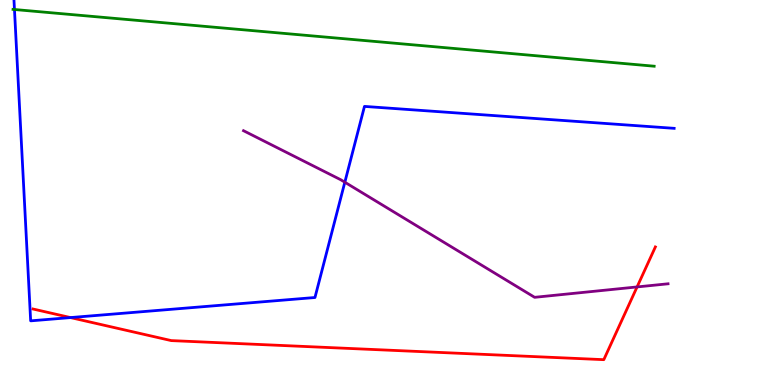[{'lines': ['blue', 'red'], 'intersections': [{'x': 0.91, 'y': 1.75}]}, {'lines': ['green', 'red'], 'intersections': []}, {'lines': ['purple', 'red'], 'intersections': [{'x': 8.22, 'y': 2.55}]}, {'lines': ['blue', 'green'], 'intersections': [{'x': 0.187, 'y': 9.75}]}, {'lines': ['blue', 'purple'], 'intersections': [{'x': 4.45, 'y': 5.27}]}, {'lines': ['green', 'purple'], 'intersections': []}]